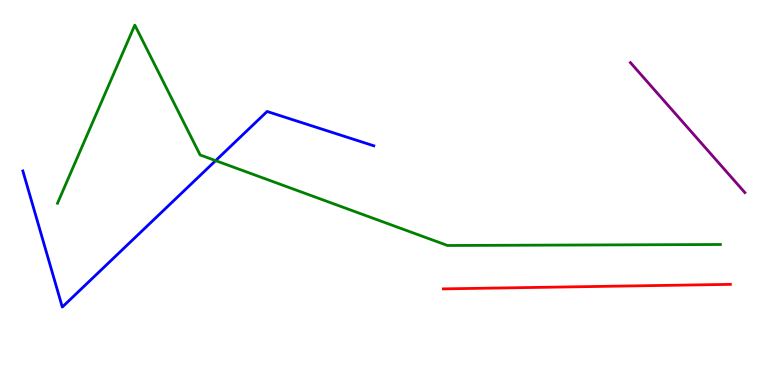[{'lines': ['blue', 'red'], 'intersections': []}, {'lines': ['green', 'red'], 'intersections': []}, {'lines': ['purple', 'red'], 'intersections': []}, {'lines': ['blue', 'green'], 'intersections': [{'x': 2.78, 'y': 5.83}]}, {'lines': ['blue', 'purple'], 'intersections': []}, {'lines': ['green', 'purple'], 'intersections': []}]